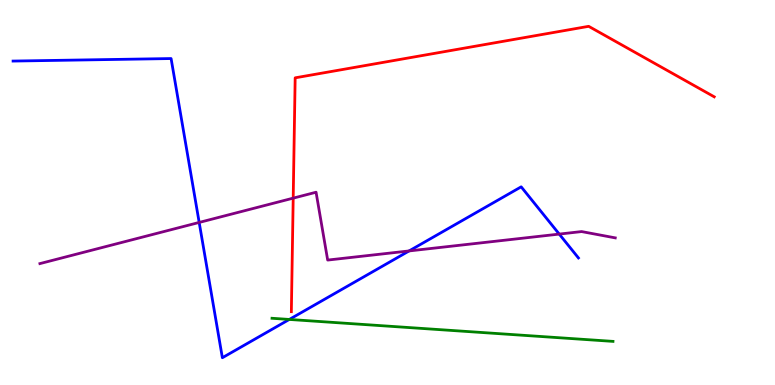[{'lines': ['blue', 'red'], 'intersections': []}, {'lines': ['green', 'red'], 'intersections': []}, {'lines': ['purple', 'red'], 'intersections': [{'x': 3.78, 'y': 4.85}]}, {'lines': ['blue', 'green'], 'intersections': [{'x': 3.73, 'y': 1.7}]}, {'lines': ['blue', 'purple'], 'intersections': [{'x': 2.57, 'y': 4.22}, {'x': 5.28, 'y': 3.48}, {'x': 7.22, 'y': 3.92}]}, {'lines': ['green', 'purple'], 'intersections': []}]